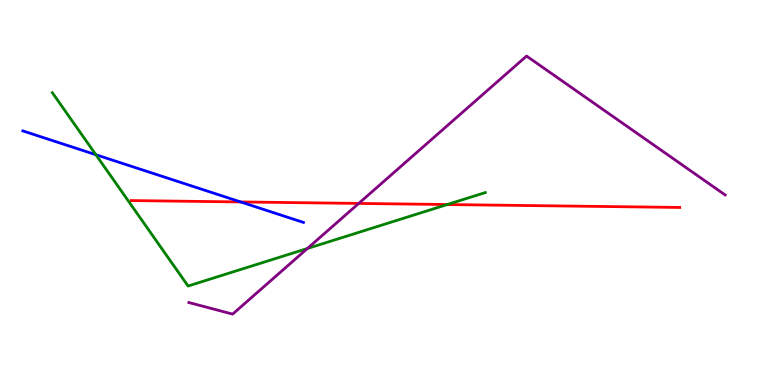[{'lines': ['blue', 'red'], 'intersections': [{'x': 3.11, 'y': 4.75}]}, {'lines': ['green', 'red'], 'intersections': [{'x': 5.77, 'y': 4.69}]}, {'lines': ['purple', 'red'], 'intersections': [{'x': 4.63, 'y': 4.72}]}, {'lines': ['blue', 'green'], 'intersections': [{'x': 1.24, 'y': 5.98}]}, {'lines': ['blue', 'purple'], 'intersections': []}, {'lines': ['green', 'purple'], 'intersections': [{'x': 3.97, 'y': 3.55}]}]